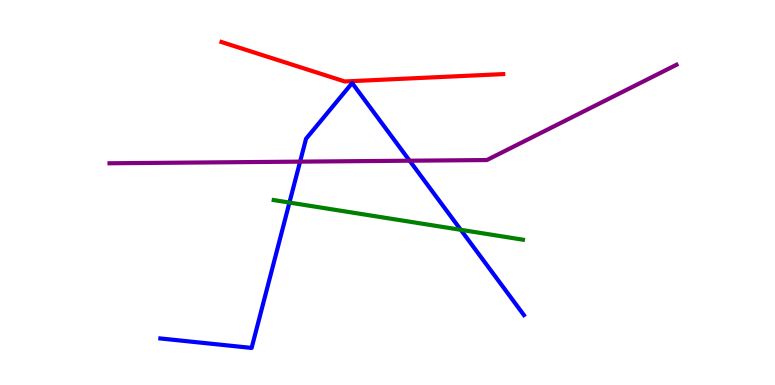[{'lines': ['blue', 'red'], 'intersections': []}, {'lines': ['green', 'red'], 'intersections': []}, {'lines': ['purple', 'red'], 'intersections': []}, {'lines': ['blue', 'green'], 'intersections': [{'x': 3.73, 'y': 4.74}, {'x': 5.95, 'y': 4.03}]}, {'lines': ['blue', 'purple'], 'intersections': [{'x': 3.87, 'y': 5.8}, {'x': 5.29, 'y': 5.83}]}, {'lines': ['green', 'purple'], 'intersections': []}]